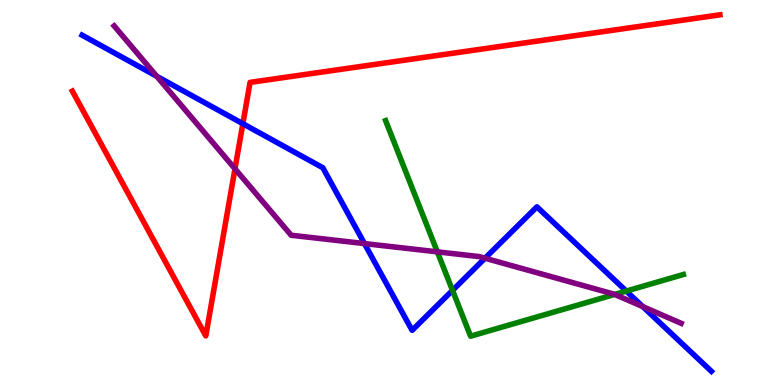[{'lines': ['blue', 'red'], 'intersections': [{'x': 3.13, 'y': 6.79}]}, {'lines': ['green', 'red'], 'intersections': []}, {'lines': ['purple', 'red'], 'intersections': [{'x': 3.03, 'y': 5.62}]}, {'lines': ['blue', 'green'], 'intersections': [{'x': 5.84, 'y': 2.46}, {'x': 8.08, 'y': 2.44}]}, {'lines': ['blue', 'purple'], 'intersections': [{'x': 2.02, 'y': 8.02}, {'x': 4.7, 'y': 3.67}, {'x': 6.26, 'y': 3.29}, {'x': 8.29, 'y': 2.04}]}, {'lines': ['green', 'purple'], 'intersections': [{'x': 5.64, 'y': 3.46}, {'x': 7.93, 'y': 2.35}]}]